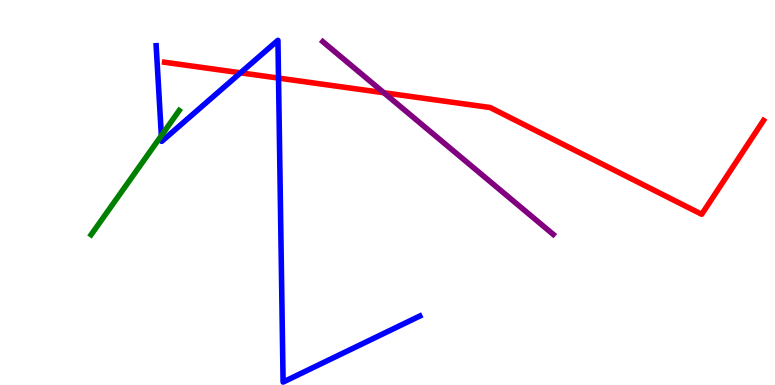[{'lines': ['blue', 'red'], 'intersections': [{'x': 3.1, 'y': 8.11}, {'x': 3.59, 'y': 7.97}]}, {'lines': ['green', 'red'], 'intersections': []}, {'lines': ['purple', 'red'], 'intersections': [{'x': 4.95, 'y': 7.59}]}, {'lines': ['blue', 'green'], 'intersections': [{'x': 2.08, 'y': 6.48}]}, {'lines': ['blue', 'purple'], 'intersections': []}, {'lines': ['green', 'purple'], 'intersections': []}]